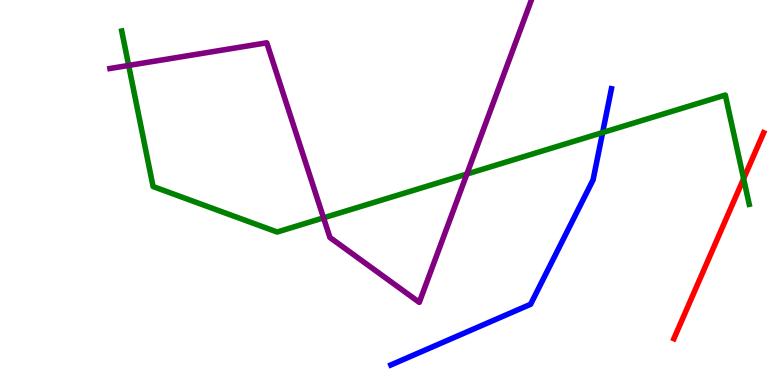[{'lines': ['blue', 'red'], 'intersections': []}, {'lines': ['green', 'red'], 'intersections': [{'x': 9.6, 'y': 5.36}]}, {'lines': ['purple', 'red'], 'intersections': []}, {'lines': ['blue', 'green'], 'intersections': [{'x': 7.78, 'y': 6.56}]}, {'lines': ['blue', 'purple'], 'intersections': []}, {'lines': ['green', 'purple'], 'intersections': [{'x': 1.66, 'y': 8.3}, {'x': 4.17, 'y': 4.34}, {'x': 6.02, 'y': 5.48}]}]